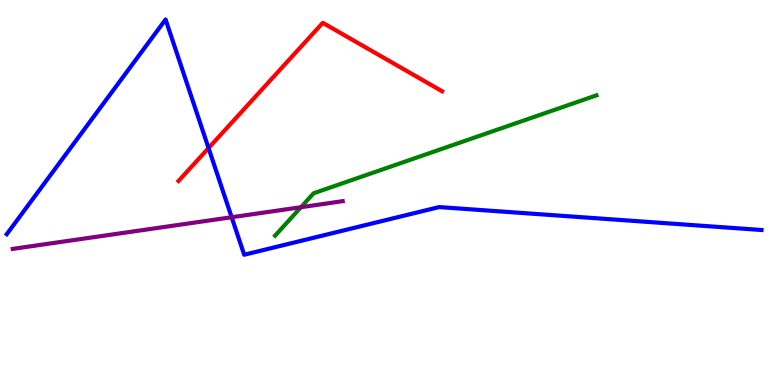[{'lines': ['blue', 'red'], 'intersections': [{'x': 2.69, 'y': 6.15}]}, {'lines': ['green', 'red'], 'intersections': []}, {'lines': ['purple', 'red'], 'intersections': []}, {'lines': ['blue', 'green'], 'intersections': []}, {'lines': ['blue', 'purple'], 'intersections': [{'x': 2.99, 'y': 4.36}]}, {'lines': ['green', 'purple'], 'intersections': [{'x': 3.88, 'y': 4.62}]}]